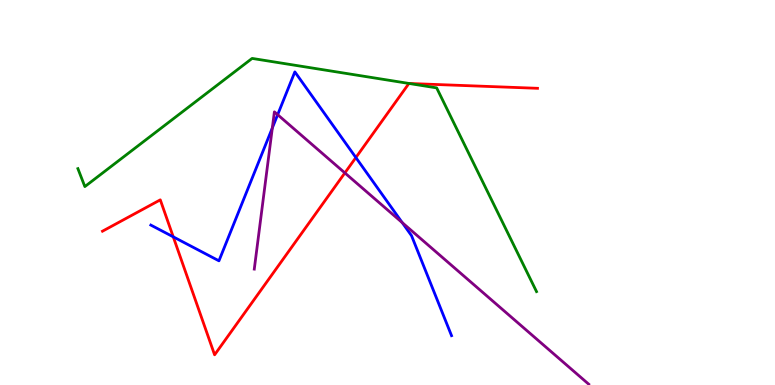[{'lines': ['blue', 'red'], 'intersections': [{'x': 2.24, 'y': 3.85}, {'x': 4.59, 'y': 5.91}]}, {'lines': ['green', 'red'], 'intersections': [{'x': 5.28, 'y': 7.83}]}, {'lines': ['purple', 'red'], 'intersections': [{'x': 4.45, 'y': 5.51}]}, {'lines': ['blue', 'green'], 'intersections': []}, {'lines': ['blue', 'purple'], 'intersections': [{'x': 3.51, 'y': 6.68}, {'x': 3.58, 'y': 7.02}, {'x': 5.19, 'y': 4.22}]}, {'lines': ['green', 'purple'], 'intersections': []}]